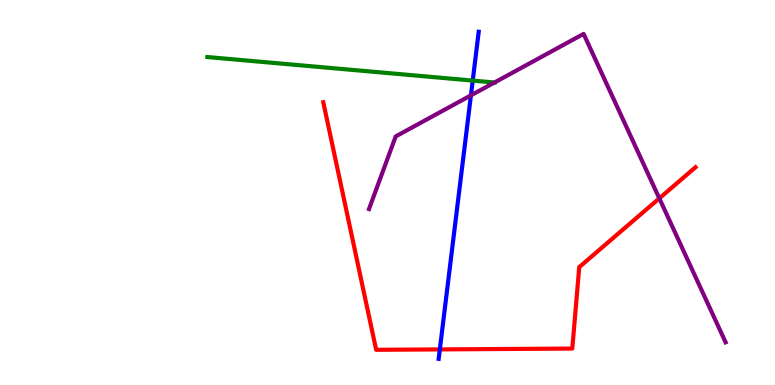[{'lines': ['blue', 'red'], 'intersections': [{'x': 5.68, 'y': 0.925}]}, {'lines': ['green', 'red'], 'intersections': []}, {'lines': ['purple', 'red'], 'intersections': [{'x': 8.51, 'y': 4.85}]}, {'lines': ['blue', 'green'], 'intersections': [{'x': 6.1, 'y': 7.91}]}, {'lines': ['blue', 'purple'], 'intersections': [{'x': 6.08, 'y': 7.52}]}, {'lines': ['green', 'purple'], 'intersections': [{'x': 6.38, 'y': 7.86}]}]